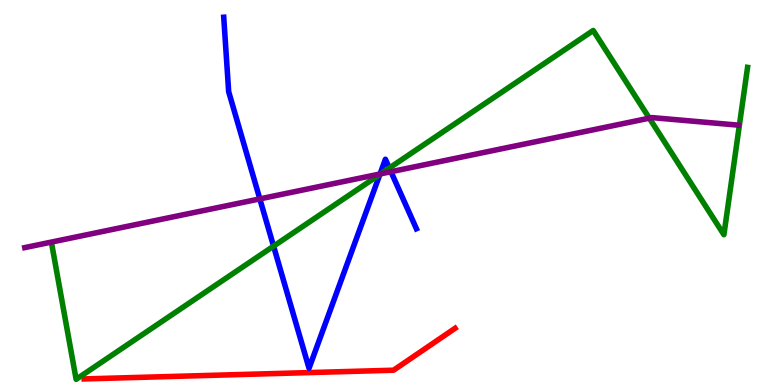[{'lines': ['blue', 'red'], 'intersections': []}, {'lines': ['green', 'red'], 'intersections': []}, {'lines': ['purple', 'red'], 'intersections': []}, {'lines': ['blue', 'green'], 'intersections': [{'x': 3.53, 'y': 3.61}, {'x': 4.9, 'y': 5.47}, {'x': 5.02, 'y': 5.64}]}, {'lines': ['blue', 'purple'], 'intersections': [{'x': 3.35, 'y': 4.83}, {'x': 4.9, 'y': 5.48}, {'x': 5.04, 'y': 5.54}]}, {'lines': ['green', 'purple'], 'intersections': [{'x': 4.91, 'y': 5.49}, {'x': 8.38, 'y': 6.93}]}]